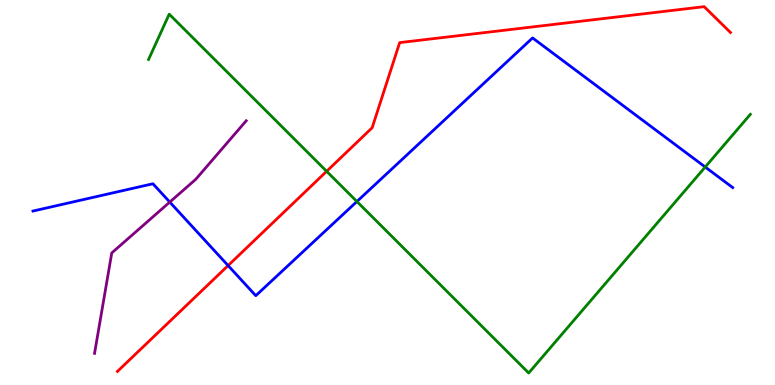[{'lines': ['blue', 'red'], 'intersections': [{'x': 2.94, 'y': 3.1}]}, {'lines': ['green', 'red'], 'intersections': [{'x': 4.21, 'y': 5.55}]}, {'lines': ['purple', 'red'], 'intersections': []}, {'lines': ['blue', 'green'], 'intersections': [{'x': 4.61, 'y': 4.77}, {'x': 9.1, 'y': 5.66}]}, {'lines': ['blue', 'purple'], 'intersections': [{'x': 2.19, 'y': 4.75}]}, {'lines': ['green', 'purple'], 'intersections': []}]